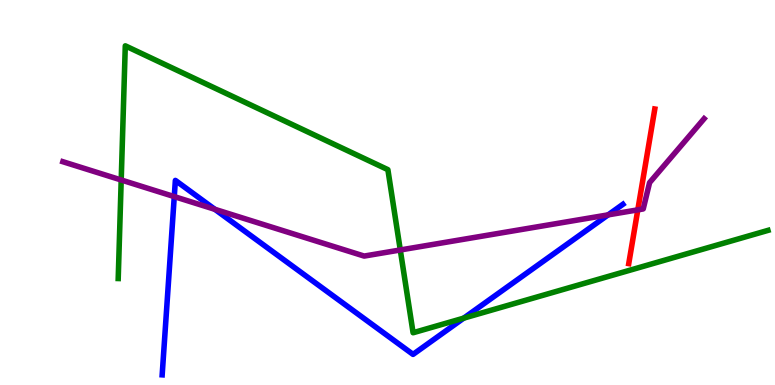[{'lines': ['blue', 'red'], 'intersections': []}, {'lines': ['green', 'red'], 'intersections': []}, {'lines': ['purple', 'red'], 'intersections': [{'x': 8.23, 'y': 4.55}]}, {'lines': ['blue', 'green'], 'intersections': [{'x': 5.98, 'y': 1.74}]}, {'lines': ['blue', 'purple'], 'intersections': [{'x': 2.25, 'y': 4.89}, {'x': 2.77, 'y': 4.56}, {'x': 7.85, 'y': 4.42}]}, {'lines': ['green', 'purple'], 'intersections': [{'x': 1.56, 'y': 5.33}, {'x': 5.17, 'y': 3.51}]}]